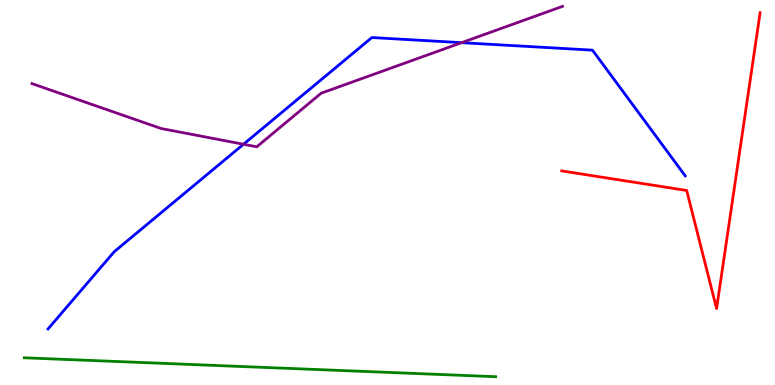[{'lines': ['blue', 'red'], 'intersections': []}, {'lines': ['green', 'red'], 'intersections': []}, {'lines': ['purple', 'red'], 'intersections': []}, {'lines': ['blue', 'green'], 'intersections': []}, {'lines': ['blue', 'purple'], 'intersections': [{'x': 3.14, 'y': 6.25}, {'x': 5.96, 'y': 8.89}]}, {'lines': ['green', 'purple'], 'intersections': []}]